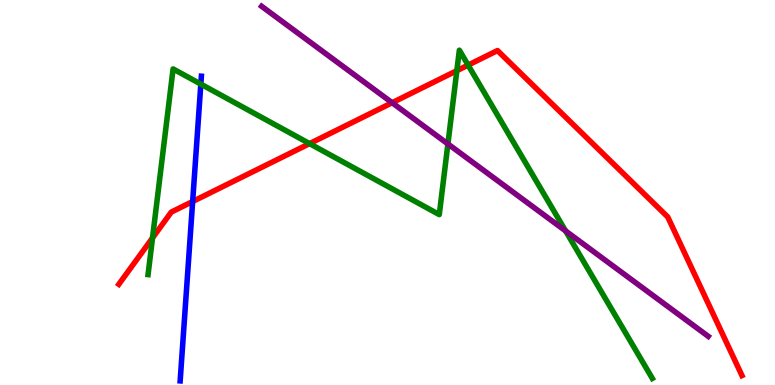[{'lines': ['blue', 'red'], 'intersections': [{'x': 2.49, 'y': 4.77}]}, {'lines': ['green', 'red'], 'intersections': [{'x': 1.97, 'y': 3.82}, {'x': 3.99, 'y': 6.27}, {'x': 5.89, 'y': 8.16}, {'x': 6.04, 'y': 8.31}]}, {'lines': ['purple', 'red'], 'intersections': [{'x': 5.06, 'y': 7.33}]}, {'lines': ['blue', 'green'], 'intersections': [{'x': 2.59, 'y': 7.82}]}, {'lines': ['blue', 'purple'], 'intersections': []}, {'lines': ['green', 'purple'], 'intersections': [{'x': 5.78, 'y': 6.26}, {'x': 7.3, 'y': 4.0}]}]